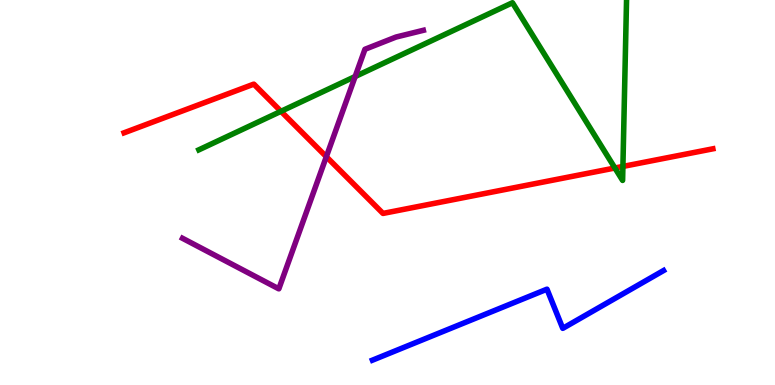[{'lines': ['blue', 'red'], 'intersections': []}, {'lines': ['green', 'red'], 'intersections': [{'x': 3.63, 'y': 7.11}, {'x': 7.93, 'y': 5.64}, {'x': 8.04, 'y': 5.68}]}, {'lines': ['purple', 'red'], 'intersections': [{'x': 4.21, 'y': 5.93}]}, {'lines': ['blue', 'green'], 'intersections': []}, {'lines': ['blue', 'purple'], 'intersections': []}, {'lines': ['green', 'purple'], 'intersections': [{'x': 4.58, 'y': 8.01}]}]